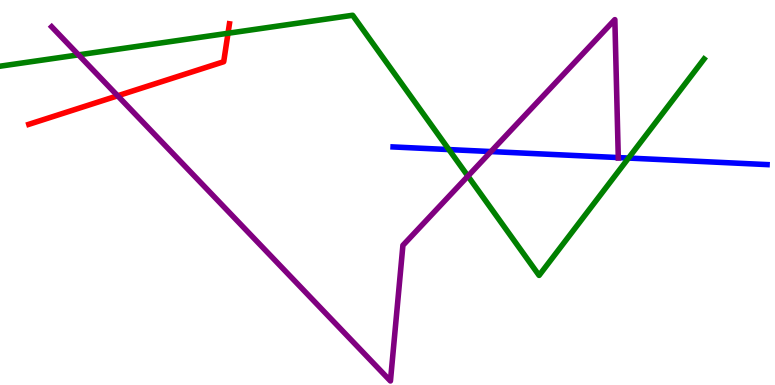[{'lines': ['blue', 'red'], 'intersections': []}, {'lines': ['green', 'red'], 'intersections': [{'x': 2.94, 'y': 9.14}]}, {'lines': ['purple', 'red'], 'intersections': [{'x': 1.52, 'y': 7.51}]}, {'lines': ['blue', 'green'], 'intersections': [{'x': 5.79, 'y': 6.11}, {'x': 8.11, 'y': 5.89}]}, {'lines': ['blue', 'purple'], 'intersections': [{'x': 6.34, 'y': 6.06}, {'x': 7.98, 'y': 5.91}]}, {'lines': ['green', 'purple'], 'intersections': [{'x': 1.01, 'y': 8.58}, {'x': 6.04, 'y': 5.43}]}]